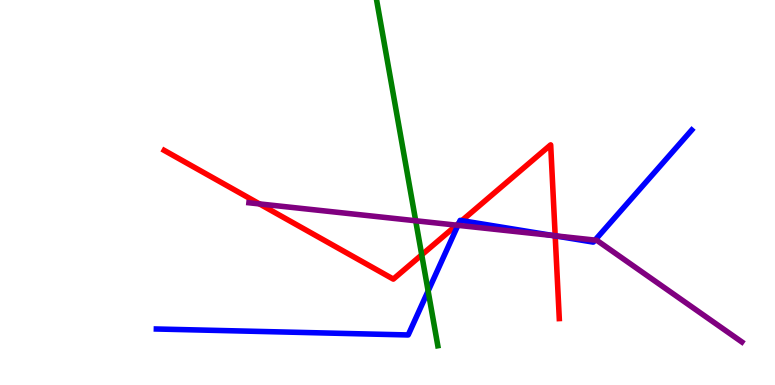[{'lines': ['blue', 'red'], 'intersections': [{'x': 5.92, 'y': 4.2}, {'x': 5.96, 'y': 4.27}, {'x': 7.16, 'y': 3.87}]}, {'lines': ['green', 'red'], 'intersections': [{'x': 5.44, 'y': 3.38}]}, {'lines': ['purple', 'red'], 'intersections': [{'x': 3.35, 'y': 4.7}, {'x': 5.89, 'y': 4.15}, {'x': 7.16, 'y': 3.87}]}, {'lines': ['blue', 'green'], 'intersections': [{'x': 5.52, 'y': 2.44}]}, {'lines': ['blue', 'purple'], 'intersections': [{'x': 5.91, 'y': 4.15}, {'x': 7.15, 'y': 3.88}, {'x': 7.68, 'y': 3.76}]}, {'lines': ['green', 'purple'], 'intersections': [{'x': 5.36, 'y': 4.27}]}]